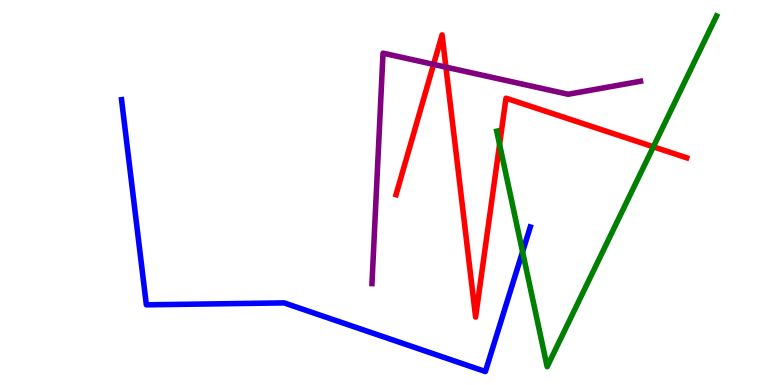[{'lines': ['blue', 'red'], 'intersections': []}, {'lines': ['green', 'red'], 'intersections': [{'x': 6.45, 'y': 6.25}, {'x': 8.43, 'y': 6.19}]}, {'lines': ['purple', 'red'], 'intersections': [{'x': 5.59, 'y': 8.33}, {'x': 5.75, 'y': 8.26}]}, {'lines': ['blue', 'green'], 'intersections': [{'x': 6.74, 'y': 3.46}]}, {'lines': ['blue', 'purple'], 'intersections': []}, {'lines': ['green', 'purple'], 'intersections': []}]